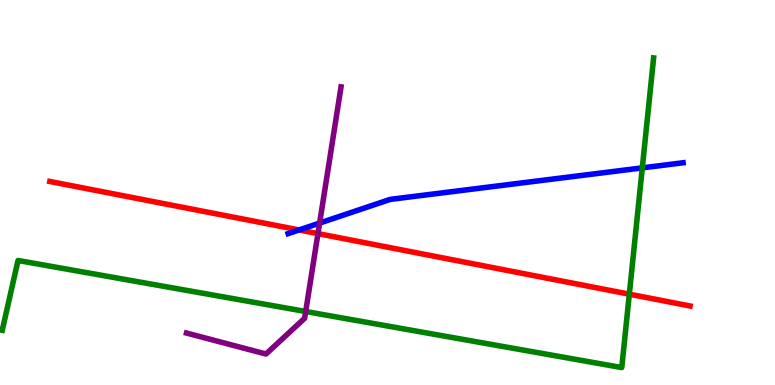[{'lines': ['blue', 'red'], 'intersections': [{'x': 3.86, 'y': 4.03}]}, {'lines': ['green', 'red'], 'intersections': [{'x': 8.12, 'y': 2.36}]}, {'lines': ['purple', 'red'], 'intersections': [{'x': 4.1, 'y': 3.93}]}, {'lines': ['blue', 'green'], 'intersections': [{'x': 8.29, 'y': 5.64}]}, {'lines': ['blue', 'purple'], 'intersections': [{'x': 4.12, 'y': 4.21}]}, {'lines': ['green', 'purple'], 'intersections': [{'x': 3.94, 'y': 1.91}]}]